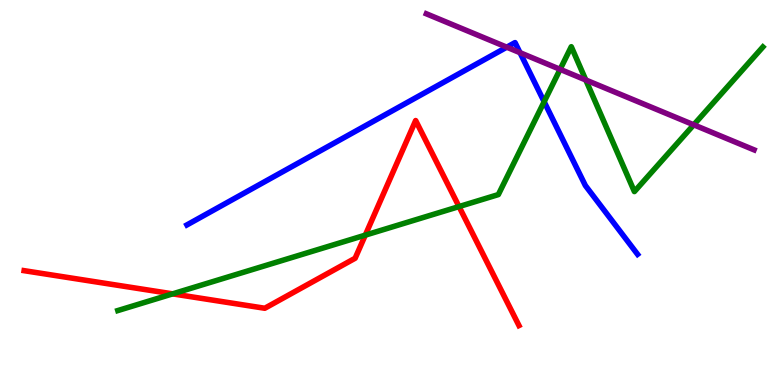[{'lines': ['blue', 'red'], 'intersections': []}, {'lines': ['green', 'red'], 'intersections': [{'x': 2.23, 'y': 2.37}, {'x': 4.71, 'y': 3.89}, {'x': 5.92, 'y': 4.63}]}, {'lines': ['purple', 'red'], 'intersections': []}, {'lines': ['blue', 'green'], 'intersections': [{'x': 7.02, 'y': 7.36}]}, {'lines': ['blue', 'purple'], 'intersections': [{'x': 6.54, 'y': 8.77}, {'x': 6.71, 'y': 8.63}]}, {'lines': ['green', 'purple'], 'intersections': [{'x': 7.23, 'y': 8.2}, {'x': 7.56, 'y': 7.92}, {'x': 8.95, 'y': 6.76}]}]